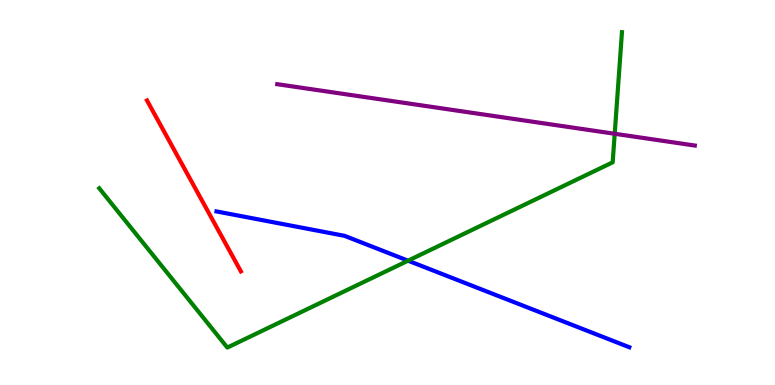[{'lines': ['blue', 'red'], 'intersections': []}, {'lines': ['green', 'red'], 'intersections': []}, {'lines': ['purple', 'red'], 'intersections': []}, {'lines': ['blue', 'green'], 'intersections': [{'x': 5.27, 'y': 3.23}]}, {'lines': ['blue', 'purple'], 'intersections': []}, {'lines': ['green', 'purple'], 'intersections': [{'x': 7.93, 'y': 6.53}]}]